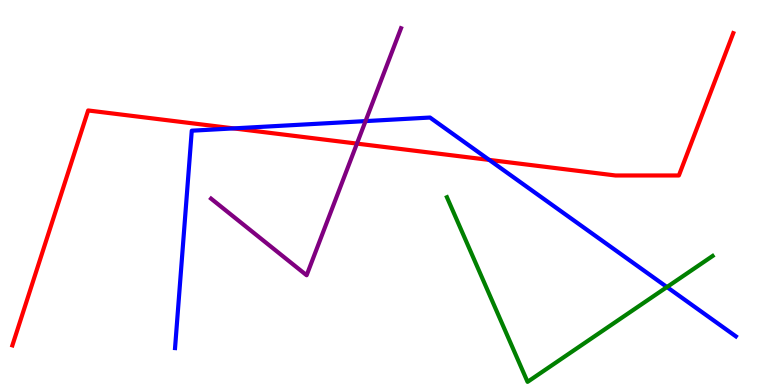[{'lines': ['blue', 'red'], 'intersections': [{'x': 3.01, 'y': 6.67}, {'x': 6.31, 'y': 5.85}]}, {'lines': ['green', 'red'], 'intersections': []}, {'lines': ['purple', 'red'], 'intersections': [{'x': 4.61, 'y': 6.27}]}, {'lines': ['blue', 'green'], 'intersections': [{'x': 8.61, 'y': 2.54}]}, {'lines': ['blue', 'purple'], 'intersections': [{'x': 4.72, 'y': 6.85}]}, {'lines': ['green', 'purple'], 'intersections': []}]